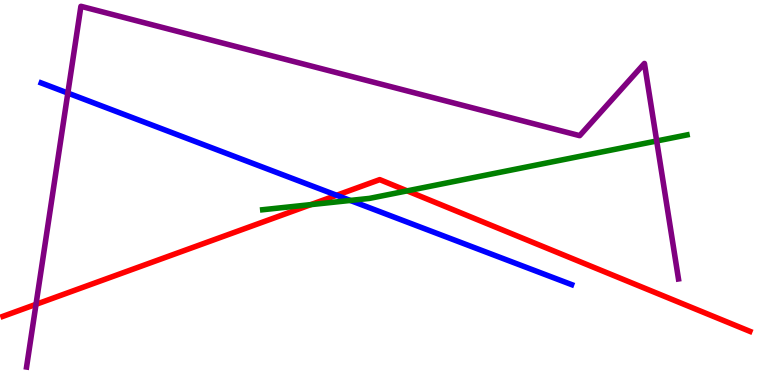[{'lines': ['blue', 'red'], 'intersections': [{'x': 4.34, 'y': 4.93}]}, {'lines': ['green', 'red'], 'intersections': [{'x': 4.01, 'y': 4.69}, {'x': 5.25, 'y': 5.04}]}, {'lines': ['purple', 'red'], 'intersections': [{'x': 0.465, 'y': 2.1}]}, {'lines': ['blue', 'green'], 'intersections': [{'x': 4.52, 'y': 4.79}]}, {'lines': ['blue', 'purple'], 'intersections': [{'x': 0.875, 'y': 7.58}]}, {'lines': ['green', 'purple'], 'intersections': [{'x': 8.47, 'y': 6.34}]}]